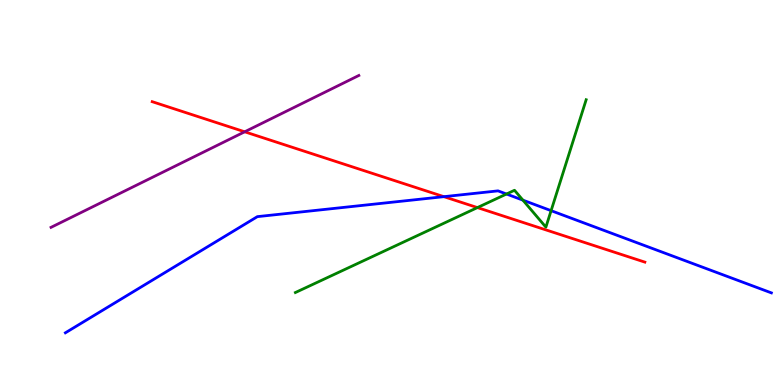[{'lines': ['blue', 'red'], 'intersections': [{'x': 5.73, 'y': 4.89}]}, {'lines': ['green', 'red'], 'intersections': [{'x': 6.16, 'y': 4.61}]}, {'lines': ['purple', 'red'], 'intersections': [{'x': 3.16, 'y': 6.58}]}, {'lines': ['blue', 'green'], 'intersections': [{'x': 6.54, 'y': 4.96}, {'x': 6.75, 'y': 4.8}, {'x': 7.11, 'y': 4.53}]}, {'lines': ['blue', 'purple'], 'intersections': []}, {'lines': ['green', 'purple'], 'intersections': []}]